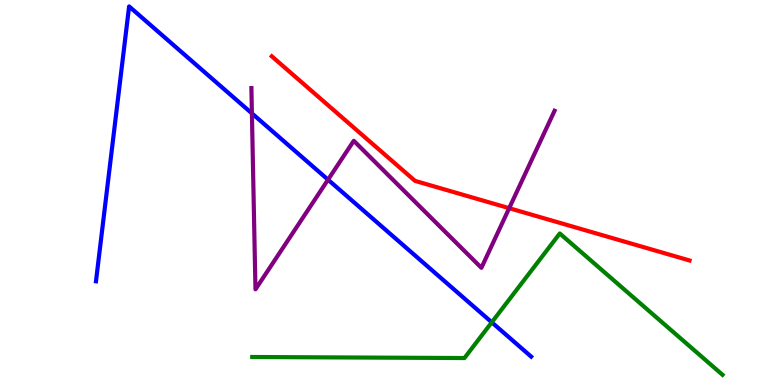[{'lines': ['blue', 'red'], 'intersections': []}, {'lines': ['green', 'red'], 'intersections': []}, {'lines': ['purple', 'red'], 'intersections': [{'x': 6.57, 'y': 4.59}]}, {'lines': ['blue', 'green'], 'intersections': [{'x': 6.35, 'y': 1.63}]}, {'lines': ['blue', 'purple'], 'intersections': [{'x': 3.25, 'y': 7.06}, {'x': 4.23, 'y': 5.33}]}, {'lines': ['green', 'purple'], 'intersections': []}]